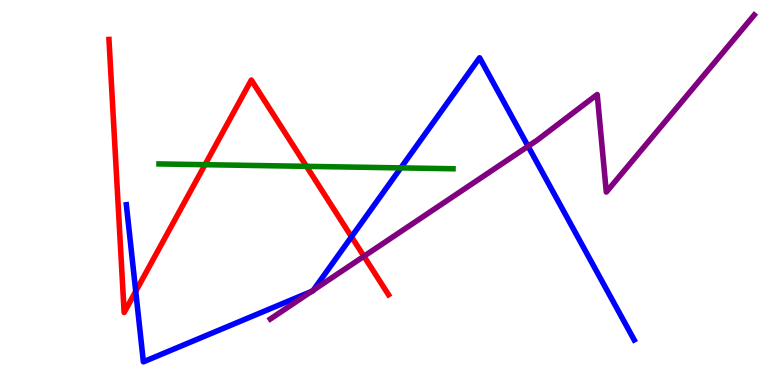[{'lines': ['blue', 'red'], 'intersections': [{'x': 1.75, 'y': 2.43}, {'x': 4.54, 'y': 3.85}]}, {'lines': ['green', 'red'], 'intersections': [{'x': 2.65, 'y': 5.72}, {'x': 3.95, 'y': 5.68}]}, {'lines': ['purple', 'red'], 'intersections': [{'x': 4.7, 'y': 3.34}]}, {'lines': ['blue', 'green'], 'intersections': [{'x': 5.17, 'y': 5.64}]}, {'lines': ['blue', 'purple'], 'intersections': [{'x': 4.02, 'y': 2.43}, {'x': 4.04, 'y': 2.46}, {'x': 6.81, 'y': 6.2}]}, {'lines': ['green', 'purple'], 'intersections': []}]